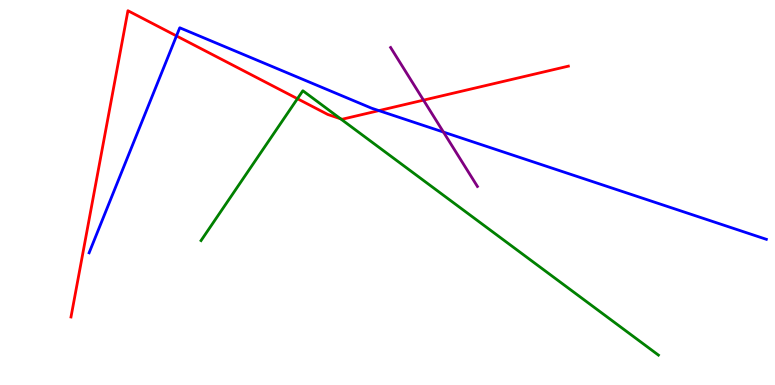[{'lines': ['blue', 'red'], 'intersections': [{'x': 2.28, 'y': 9.07}, {'x': 4.89, 'y': 7.13}]}, {'lines': ['green', 'red'], 'intersections': [{'x': 3.84, 'y': 7.44}, {'x': 4.39, 'y': 6.91}]}, {'lines': ['purple', 'red'], 'intersections': [{'x': 5.46, 'y': 7.4}]}, {'lines': ['blue', 'green'], 'intersections': []}, {'lines': ['blue', 'purple'], 'intersections': [{'x': 5.72, 'y': 6.57}]}, {'lines': ['green', 'purple'], 'intersections': []}]